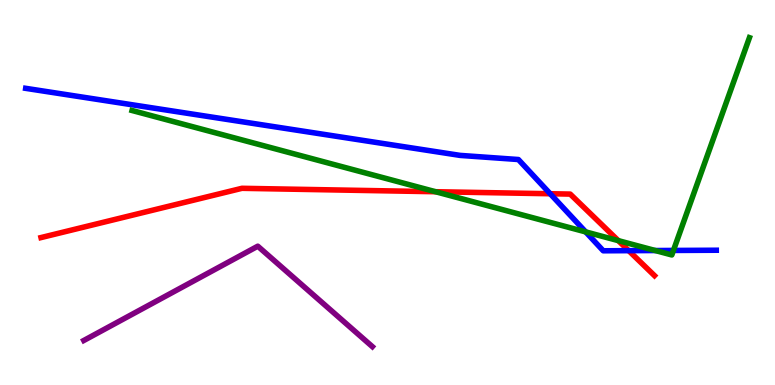[{'lines': ['blue', 'red'], 'intersections': [{'x': 7.1, 'y': 4.97}, {'x': 8.11, 'y': 3.49}]}, {'lines': ['green', 'red'], 'intersections': [{'x': 5.62, 'y': 5.02}, {'x': 7.98, 'y': 3.75}]}, {'lines': ['purple', 'red'], 'intersections': []}, {'lines': ['blue', 'green'], 'intersections': [{'x': 7.56, 'y': 3.98}, {'x': 8.46, 'y': 3.49}, {'x': 8.69, 'y': 3.49}]}, {'lines': ['blue', 'purple'], 'intersections': []}, {'lines': ['green', 'purple'], 'intersections': []}]